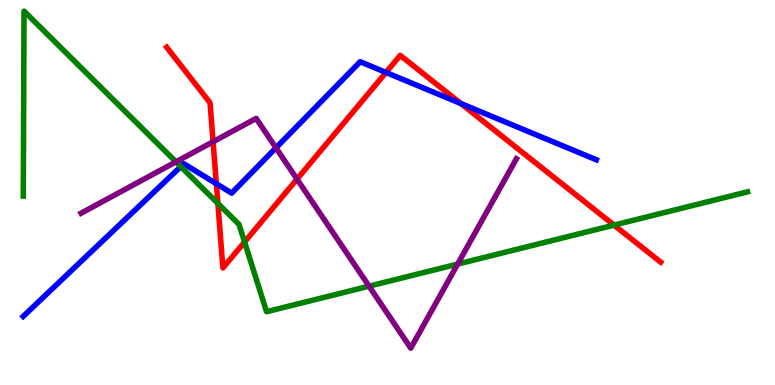[{'lines': ['blue', 'red'], 'intersections': [{'x': 2.79, 'y': 5.23}, {'x': 4.98, 'y': 8.12}, {'x': 5.95, 'y': 7.31}]}, {'lines': ['green', 'red'], 'intersections': [{'x': 2.81, 'y': 4.72}, {'x': 3.16, 'y': 3.71}, {'x': 7.92, 'y': 4.15}]}, {'lines': ['purple', 'red'], 'intersections': [{'x': 2.75, 'y': 6.32}, {'x': 3.83, 'y': 5.35}]}, {'lines': ['blue', 'green'], 'intersections': [{'x': 2.33, 'y': 5.67}]}, {'lines': ['blue', 'purple'], 'intersections': [{'x': 3.56, 'y': 6.16}]}, {'lines': ['green', 'purple'], 'intersections': [{'x': 2.27, 'y': 5.8}, {'x': 4.76, 'y': 2.57}, {'x': 5.91, 'y': 3.14}]}]